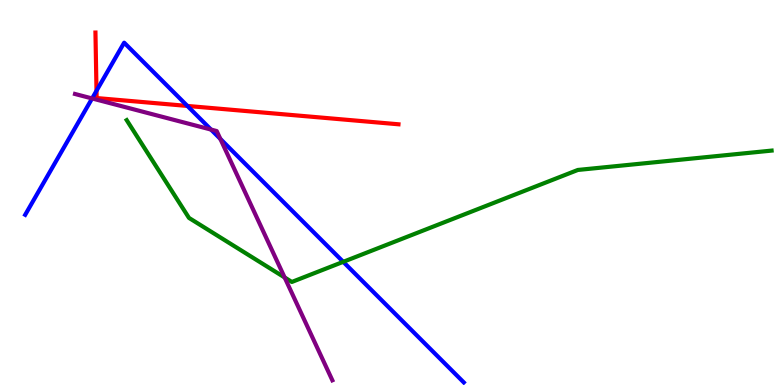[{'lines': ['blue', 'red'], 'intersections': [{'x': 1.25, 'y': 7.64}, {'x': 2.42, 'y': 7.25}]}, {'lines': ['green', 'red'], 'intersections': []}, {'lines': ['purple', 'red'], 'intersections': []}, {'lines': ['blue', 'green'], 'intersections': [{'x': 4.43, 'y': 3.2}]}, {'lines': ['blue', 'purple'], 'intersections': [{'x': 1.19, 'y': 7.44}, {'x': 2.72, 'y': 6.63}, {'x': 2.84, 'y': 6.39}]}, {'lines': ['green', 'purple'], 'intersections': [{'x': 3.67, 'y': 2.79}]}]